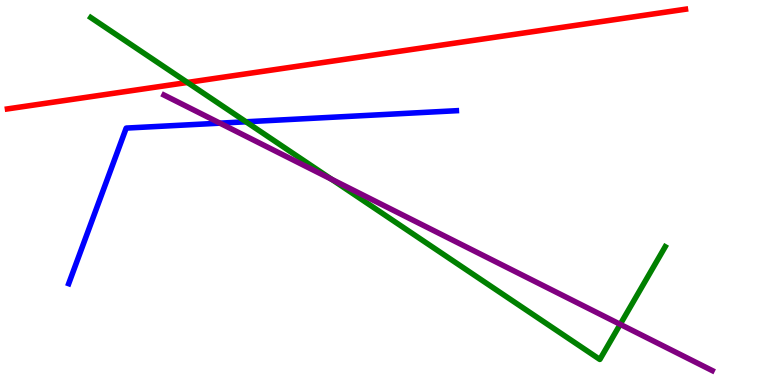[{'lines': ['blue', 'red'], 'intersections': []}, {'lines': ['green', 'red'], 'intersections': [{'x': 2.42, 'y': 7.86}]}, {'lines': ['purple', 'red'], 'intersections': []}, {'lines': ['blue', 'green'], 'intersections': [{'x': 3.17, 'y': 6.84}]}, {'lines': ['blue', 'purple'], 'intersections': [{'x': 2.84, 'y': 6.8}]}, {'lines': ['green', 'purple'], 'intersections': [{'x': 4.28, 'y': 5.34}, {'x': 8.0, 'y': 1.58}]}]